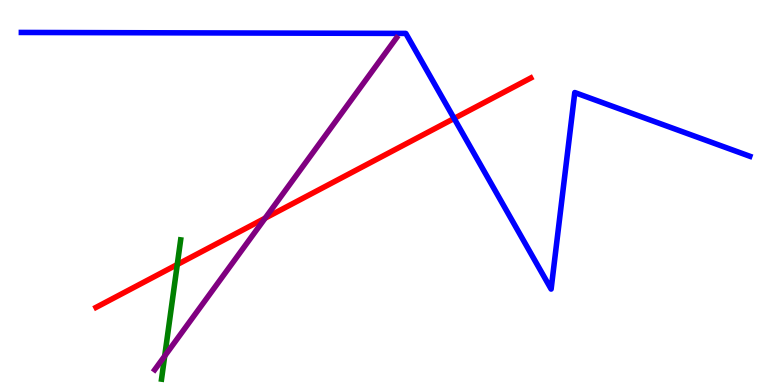[{'lines': ['blue', 'red'], 'intersections': [{'x': 5.86, 'y': 6.92}]}, {'lines': ['green', 'red'], 'intersections': [{'x': 2.29, 'y': 3.13}]}, {'lines': ['purple', 'red'], 'intersections': [{'x': 3.42, 'y': 4.33}]}, {'lines': ['blue', 'green'], 'intersections': []}, {'lines': ['blue', 'purple'], 'intersections': []}, {'lines': ['green', 'purple'], 'intersections': [{'x': 2.13, 'y': 0.752}]}]